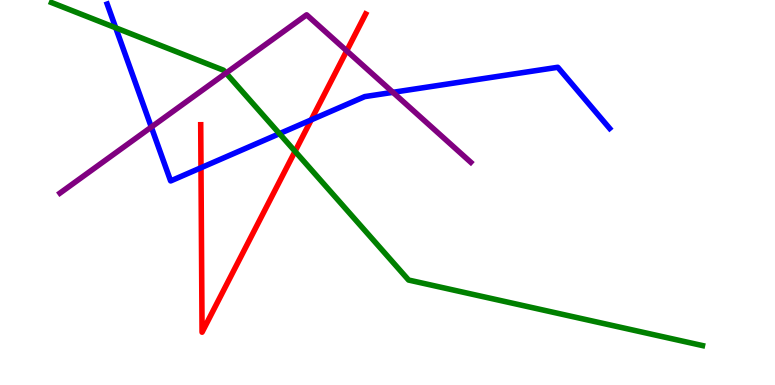[{'lines': ['blue', 'red'], 'intersections': [{'x': 2.59, 'y': 5.64}, {'x': 4.02, 'y': 6.89}]}, {'lines': ['green', 'red'], 'intersections': [{'x': 3.81, 'y': 6.07}]}, {'lines': ['purple', 'red'], 'intersections': [{'x': 4.47, 'y': 8.68}]}, {'lines': ['blue', 'green'], 'intersections': [{'x': 1.49, 'y': 9.28}, {'x': 3.61, 'y': 6.53}]}, {'lines': ['blue', 'purple'], 'intersections': [{'x': 1.95, 'y': 6.7}, {'x': 5.07, 'y': 7.6}]}, {'lines': ['green', 'purple'], 'intersections': [{'x': 2.92, 'y': 8.1}]}]